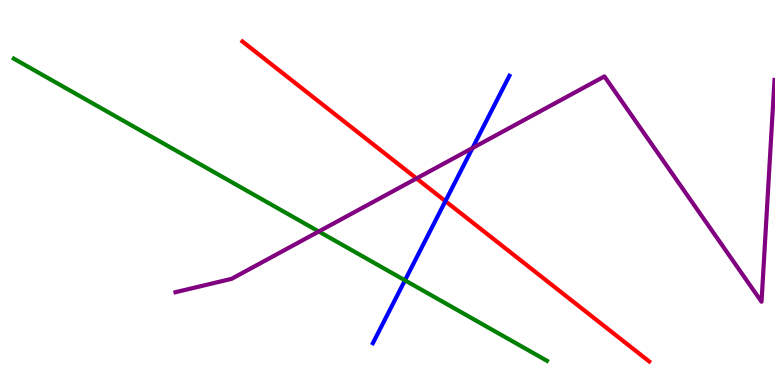[{'lines': ['blue', 'red'], 'intersections': [{'x': 5.75, 'y': 4.78}]}, {'lines': ['green', 'red'], 'intersections': []}, {'lines': ['purple', 'red'], 'intersections': [{'x': 5.37, 'y': 5.37}]}, {'lines': ['blue', 'green'], 'intersections': [{'x': 5.23, 'y': 2.72}]}, {'lines': ['blue', 'purple'], 'intersections': [{'x': 6.1, 'y': 6.15}]}, {'lines': ['green', 'purple'], 'intersections': [{'x': 4.11, 'y': 3.99}]}]